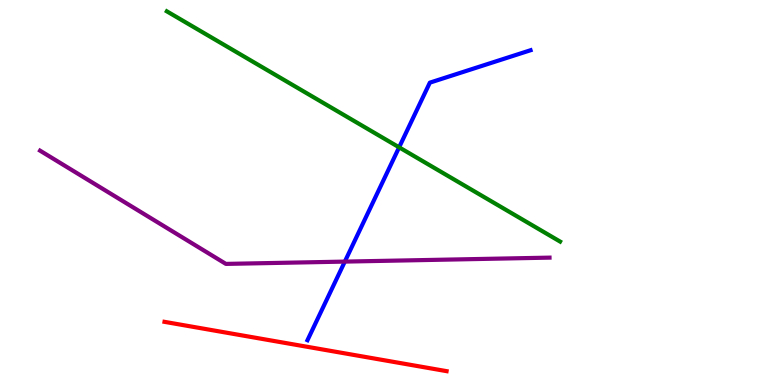[{'lines': ['blue', 'red'], 'intersections': []}, {'lines': ['green', 'red'], 'intersections': []}, {'lines': ['purple', 'red'], 'intersections': []}, {'lines': ['blue', 'green'], 'intersections': [{'x': 5.15, 'y': 6.17}]}, {'lines': ['blue', 'purple'], 'intersections': [{'x': 4.45, 'y': 3.21}]}, {'lines': ['green', 'purple'], 'intersections': []}]